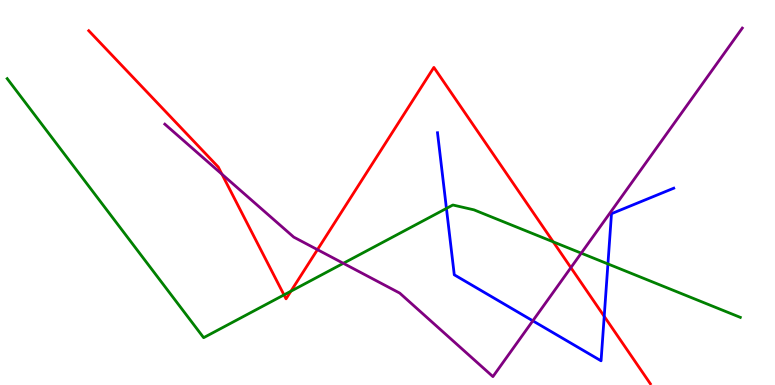[{'lines': ['blue', 'red'], 'intersections': [{'x': 7.8, 'y': 1.78}]}, {'lines': ['green', 'red'], 'intersections': [{'x': 3.66, 'y': 2.34}, {'x': 3.75, 'y': 2.44}, {'x': 7.14, 'y': 3.72}]}, {'lines': ['purple', 'red'], 'intersections': [{'x': 2.86, 'y': 5.47}, {'x': 4.1, 'y': 3.52}, {'x': 7.37, 'y': 3.05}]}, {'lines': ['blue', 'green'], 'intersections': [{'x': 5.76, 'y': 4.59}, {'x': 7.84, 'y': 3.14}]}, {'lines': ['blue', 'purple'], 'intersections': [{'x': 6.88, 'y': 1.67}]}, {'lines': ['green', 'purple'], 'intersections': [{'x': 4.43, 'y': 3.16}, {'x': 7.5, 'y': 3.42}]}]